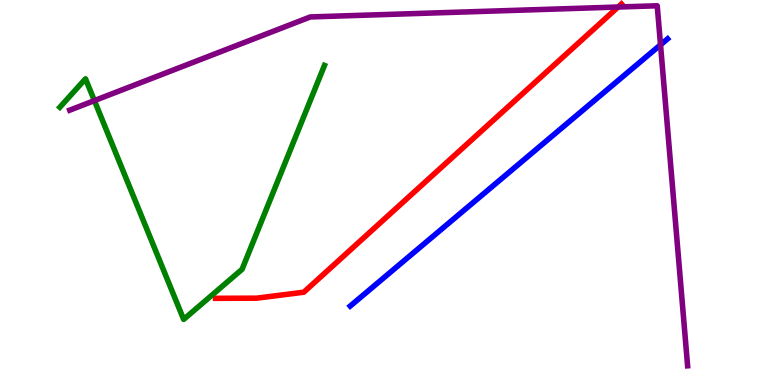[{'lines': ['blue', 'red'], 'intersections': []}, {'lines': ['green', 'red'], 'intersections': []}, {'lines': ['purple', 'red'], 'intersections': [{'x': 7.98, 'y': 9.82}]}, {'lines': ['blue', 'green'], 'intersections': []}, {'lines': ['blue', 'purple'], 'intersections': [{'x': 8.52, 'y': 8.84}]}, {'lines': ['green', 'purple'], 'intersections': [{'x': 1.22, 'y': 7.39}]}]